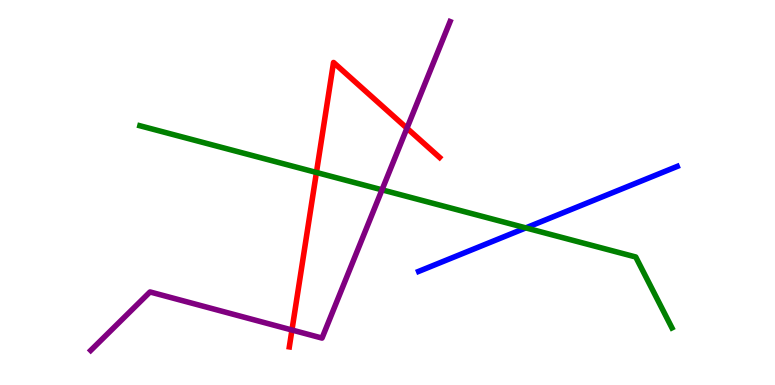[{'lines': ['blue', 'red'], 'intersections': []}, {'lines': ['green', 'red'], 'intersections': [{'x': 4.08, 'y': 5.52}]}, {'lines': ['purple', 'red'], 'intersections': [{'x': 3.77, 'y': 1.43}, {'x': 5.25, 'y': 6.67}]}, {'lines': ['blue', 'green'], 'intersections': [{'x': 6.78, 'y': 4.08}]}, {'lines': ['blue', 'purple'], 'intersections': []}, {'lines': ['green', 'purple'], 'intersections': [{'x': 4.93, 'y': 5.07}]}]